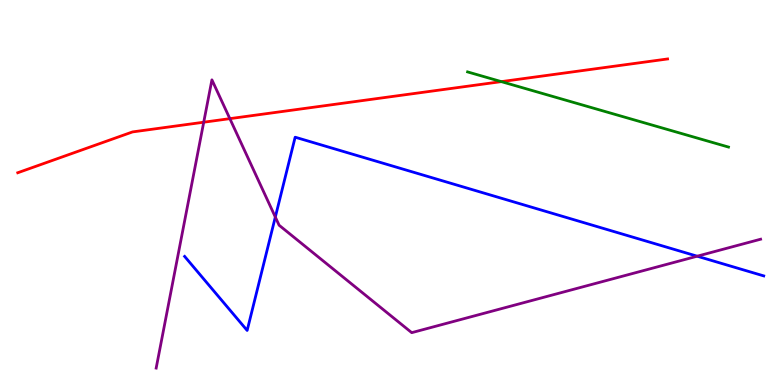[{'lines': ['blue', 'red'], 'intersections': []}, {'lines': ['green', 'red'], 'intersections': [{'x': 6.47, 'y': 7.88}]}, {'lines': ['purple', 'red'], 'intersections': [{'x': 2.63, 'y': 6.83}, {'x': 2.97, 'y': 6.92}]}, {'lines': ['blue', 'green'], 'intersections': []}, {'lines': ['blue', 'purple'], 'intersections': [{'x': 3.55, 'y': 4.36}, {'x': 9.0, 'y': 3.35}]}, {'lines': ['green', 'purple'], 'intersections': []}]